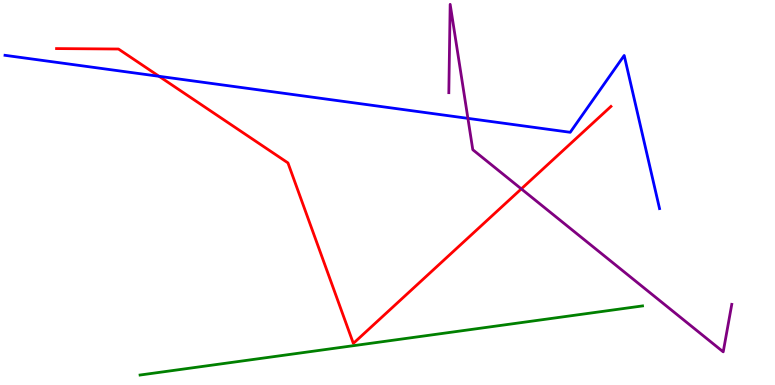[{'lines': ['blue', 'red'], 'intersections': [{'x': 2.05, 'y': 8.02}]}, {'lines': ['green', 'red'], 'intersections': []}, {'lines': ['purple', 'red'], 'intersections': [{'x': 6.73, 'y': 5.09}]}, {'lines': ['blue', 'green'], 'intersections': []}, {'lines': ['blue', 'purple'], 'intersections': [{'x': 6.04, 'y': 6.93}]}, {'lines': ['green', 'purple'], 'intersections': []}]